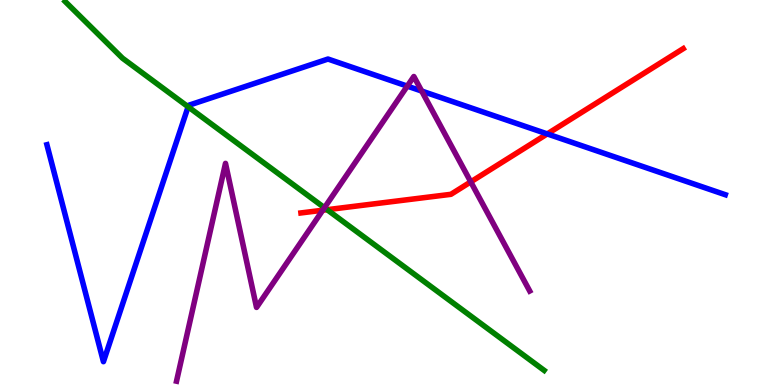[{'lines': ['blue', 'red'], 'intersections': [{'x': 7.06, 'y': 6.52}]}, {'lines': ['green', 'red'], 'intersections': [{'x': 4.22, 'y': 4.55}]}, {'lines': ['purple', 'red'], 'intersections': [{'x': 4.16, 'y': 4.54}, {'x': 6.07, 'y': 5.28}]}, {'lines': ['blue', 'green'], 'intersections': [{'x': 2.43, 'y': 7.23}]}, {'lines': ['blue', 'purple'], 'intersections': [{'x': 5.26, 'y': 7.76}, {'x': 5.44, 'y': 7.64}]}, {'lines': ['green', 'purple'], 'intersections': [{'x': 4.19, 'y': 4.6}]}]